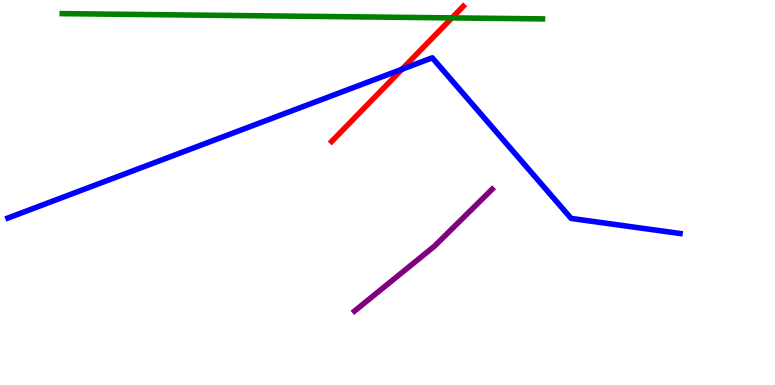[{'lines': ['blue', 'red'], 'intersections': [{'x': 5.19, 'y': 8.2}]}, {'lines': ['green', 'red'], 'intersections': [{'x': 5.83, 'y': 9.54}]}, {'lines': ['purple', 'red'], 'intersections': []}, {'lines': ['blue', 'green'], 'intersections': []}, {'lines': ['blue', 'purple'], 'intersections': []}, {'lines': ['green', 'purple'], 'intersections': []}]